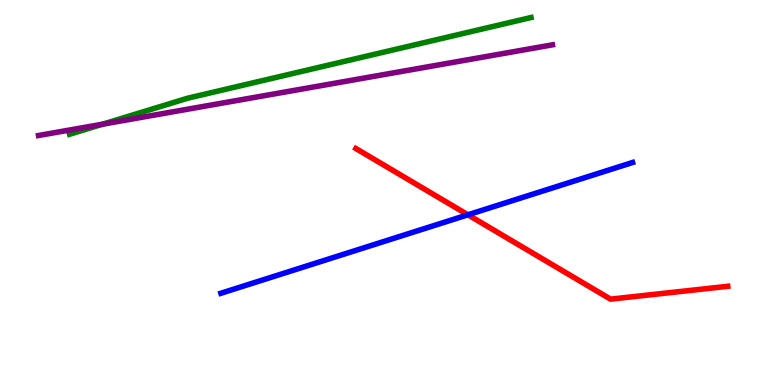[{'lines': ['blue', 'red'], 'intersections': [{'x': 6.04, 'y': 4.42}]}, {'lines': ['green', 'red'], 'intersections': []}, {'lines': ['purple', 'red'], 'intersections': []}, {'lines': ['blue', 'green'], 'intersections': []}, {'lines': ['blue', 'purple'], 'intersections': []}, {'lines': ['green', 'purple'], 'intersections': [{'x': 1.32, 'y': 6.77}]}]